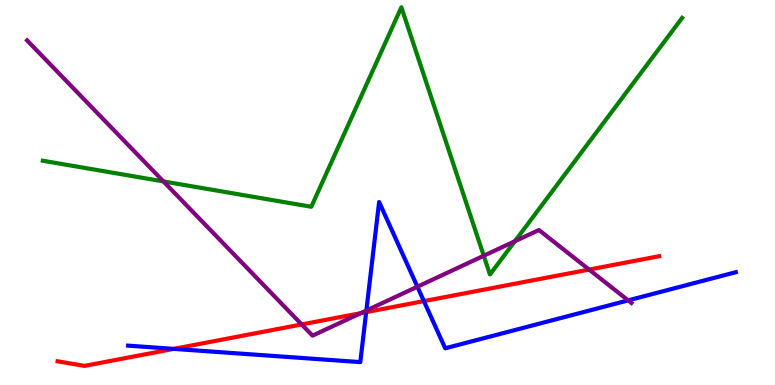[{'lines': ['blue', 'red'], 'intersections': [{'x': 2.24, 'y': 0.938}, {'x': 4.72, 'y': 1.89}, {'x': 5.47, 'y': 2.18}]}, {'lines': ['green', 'red'], 'intersections': []}, {'lines': ['purple', 'red'], 'intersections': [{'x': 3.89, 'y': 1.57}, {'x': 4.65, 'y': 1.87}, {'x': 7.6, 'y': 3.0}]}, {'lines': ['blue', 'green'], 'intersections': []}, {'lines': ['blue', 'purple'], 'intersections': [{'x': 4.73, 'y': 1.93}, {'x': 5.39, 'y': 2.55}, {'x': 8.11, 'y': 2.2}]}, {'lines': ['green', 'purple'], 'intersections': [{'x': 2.11, 'y': 5.29}, {'x': 6.24, 'y': 3.36}, {'x': 6.64, 'y': 3.73}]}]